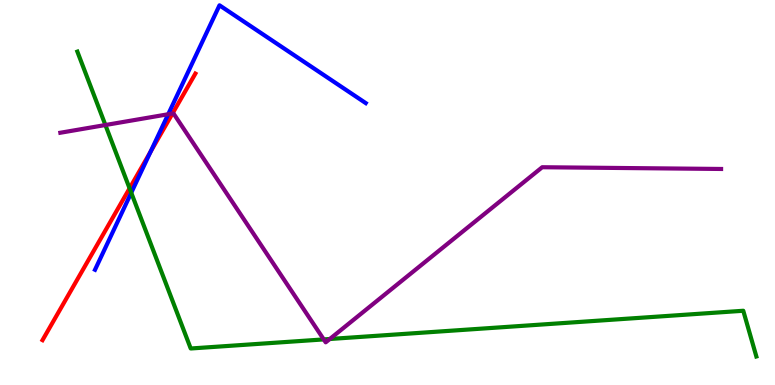[{'lines': ['blue', 'red'], 'intersections': [{'x': 1.94, 'y': 6.06}]}, {'lines': ['green', 'red'], 'intersections': [{'x': 1.67, 'y': 5.11}]}, {'lines': ['purple', 'red'], 'intersections': [{'x': 2.23, 'y': 7.05}]}, {'lines': ['blue', 'green'], 'intersections': [{'x': 1.69, 'y': 4.99}]}, {'lines': ['blue', 'purple'], 'intersections': [{'x': 2.17, 'y': 7.03}]}, {'lines': ['green', 'purple'], 'intersections': [{'x': 1.36, 'y': 6.75}, {'x': 4.18, 'y': 1.18}, {'x': 4.26, 'y': 1.19}]}]